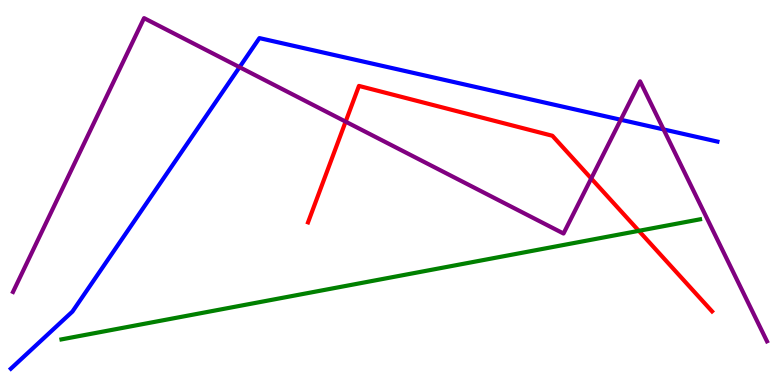[{'lines': ['blue', 'red'], 'intersections': []}, {'lines': ['green', 'red'], 'intersections': [{'x': 8.24, 'y': 4.0}]}, {'lines': ['purple', 'red'], 'intersections': [{'x': 4.46, 'y': 6.84}, {'x': 7.63, 'y': 5.36}]}, {'lines': ['blue', 'green'], 'intersections': []}, {'lines': ['blue', 'purple'], 'intersections': [{'x': 3.09, 'y': 8.26}, {'x': 8.01, 'y': 6.89}, {'x': 8.56, 'y': 6.64}]}, {'lines': ['green', 'purple'], 'intersections': []}]